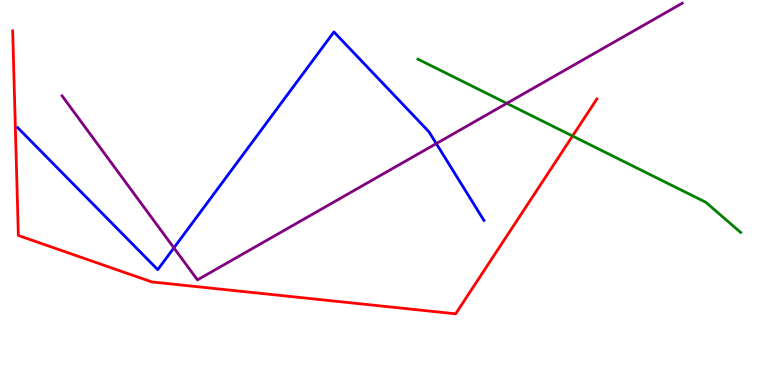[{'lines': ['blue', 'red'], 'intersections': []}, {'lines': ['green', 'red'], 'intersections': [{'x': 7.39, 'y': 6.47}]}, {'lines': ['purple', 'red'], 'intersections': []}, {'lines': ['blue', 'green'], 'intersections': []}, {'lines': ['blue', 'purple'], 'intersections': [{'x': 2.24, 'y': 3.56}, {'x': 5.63, 'y': 6.27}]}, {'lines': ['green', 'purple'], 'intersections': [{'x': 6.54, 'y': 7.32}]}]